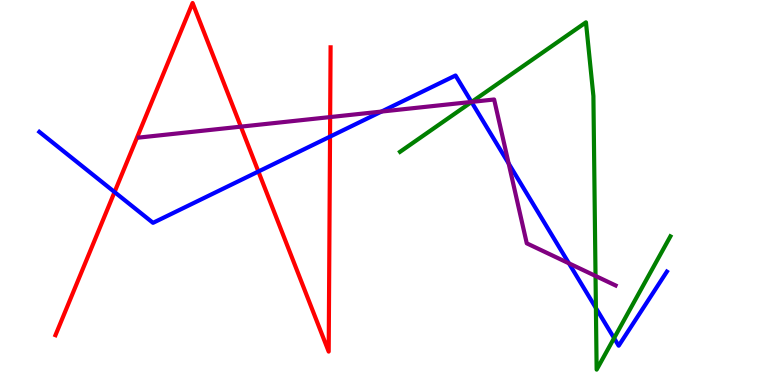[{'lines': ['blue', 'red'], 'intersections': [{'x': 1.48, 'y': 5.01}, {'x': 3.33, 'y': 5.55}, {'x': 4.26, 'y': 6.45}]}, {'lines': ['green', 'red'], 'intersections': []}, {'lines': ['purple', 'red'], 'intersections': [{'x': 3.11, 'y': 6.71}, {'x': 4.26, 'y': 6.96}]}, {'lines': ['blue', 'green'], 'intersections': [{'x': 6.08, 'y': 7.35}, {'x': 7.69, 'y': 2.0}, {'x': 7.92, 'y': 1.22}]}, {'lines': ['blue', 'purple'], 'intersections': [{'x': 4.92, 'y': 7.1}, {'x': 6.08, 'y': 7.35}, {'x': 6.56, 'y': 5.75}, {'x': 7.34, 'y': 3.16}]}, {'lines': ['green', 'purple'], 'intersections': [{'x': 6.09, 'y': 7.35}, {'x': 7.68, 'y': 2.83}]}]